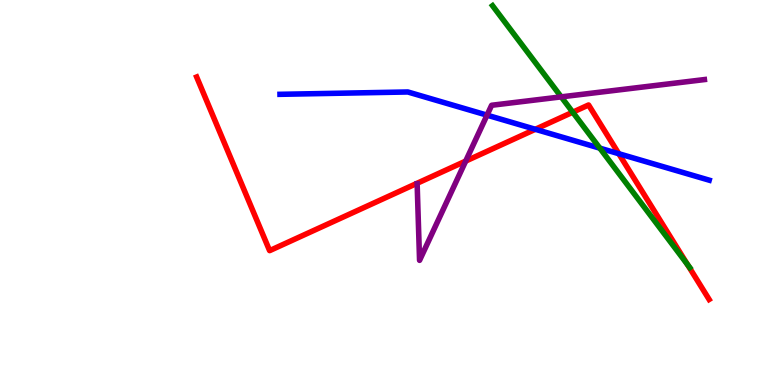[{'lines': ['blue', 'red'], 'intersections': [{'x': 6.91, 'y': 6.64}, {'x': 7.98, 'y': 6.01}]}, {'lines': ['green', 'red'], 'intersections': [{'x': 7.39, 'y': 7.09}, {'x': 8.87, 'y': 3.13}]}, {'lines': ['purple', 'red'], 'intersections': [{'x': 6.01, 'y': 5.82}]}, {'lines': ['blue', 'green'], 'intersections': [{'x': 7.74, 'y': 6.15}]}, {'lines': ['blue', 'purple'], 'intersections': [{'x': 6.28, 'y': 7.01}]}, {'lines': ['green', 'purple'], 'intersections': [{'x': 7.24, 'y': 7.48}]}]